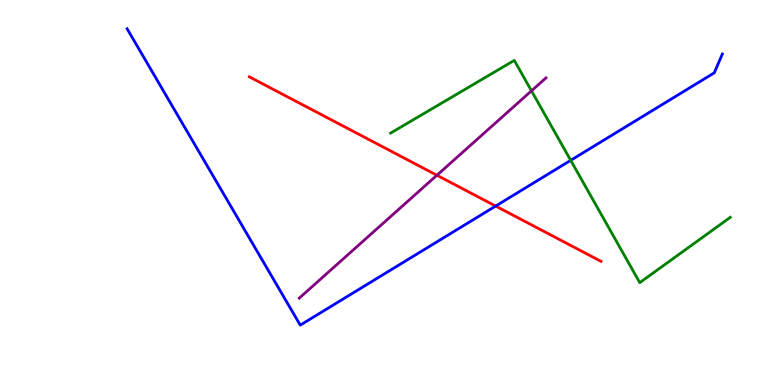[{'lines': ['blue', 'red'], 'intersections': [{'x': 6.4, 'y': 4.65}]}, {'lines': ['green', 'red'], 'intersections': []}, {'lines': ['purple', 'red'], 'intersections': [{'x': 5.64, 'y': 5.45}]}, {'lines': ['blue', 'green'], 'intersections': [{'x': 7.36, 'y': 5.84}]}, {'lines': ['blue', 'purple'], 'intersections': []}, {'lines': ['green', 'purple'], 'intersections': [{'x': 6.86, 'y': 7.64}]}]